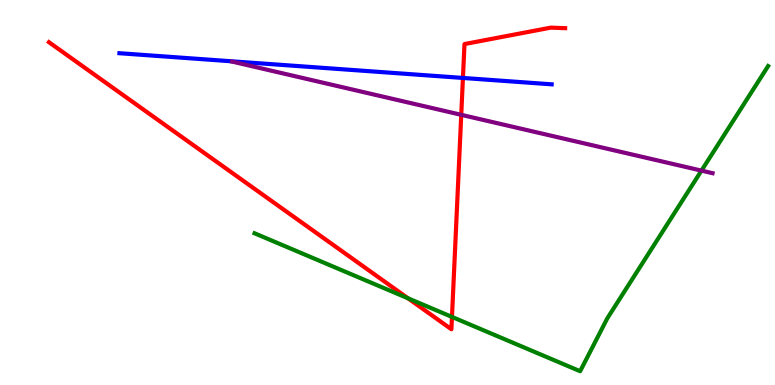[{'lines': ['blue', 'red'], 'intersections': [{'x': 5.97, 'y': 7.98}]}, {'lines': ['green', 'red'], 'intersections': [{'x': 5.26, 'y': 2.25}, {'x': 5.83, 'y': 1.77}]}, {'lines': ['purple', 'red'], 'intersections': [{'x': 5.95, 'y': 7.02}]}, {'lines': ['blue', 'green'], 'intersections': []}, {'lines': ['blue', 'purple'], 'intersections': []}, {'lines': ['green', 'purple'], 'intersections': [{'x': 9.05, 'y': 5.57}]}]